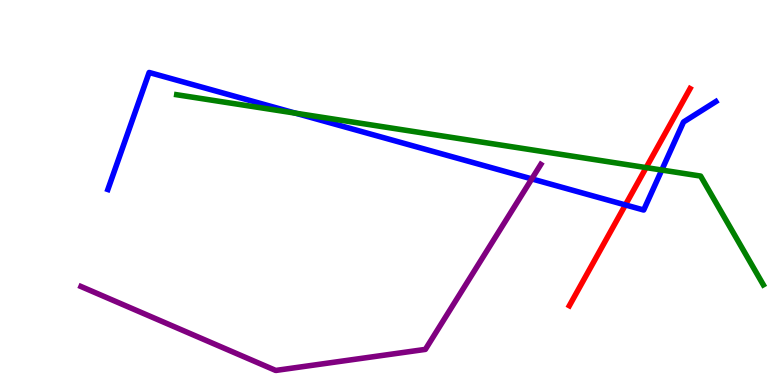[{'lines': ['blue', 'red'], 'intersections': [{'x': 8.07, 'y': 4.68}]}, {'lines': ['green', 'red'], 'intersections': [{'x': 8.34, 'y': 5.65}]}, {'lines': ['purple', 'red'], 'intersections': []}, {'lines': ['blue', 'green'], 'intersections': [{'x': 3.81, 'y': 7.06}, {'x': 8.54, 'y': 5.58}]}, {'lines': ['blue', 'purple'], 'intersections': [{'x': 6.86, 'y': 5.35}]}, {'lines': ['green', 'purple'], 'intersections': []}]